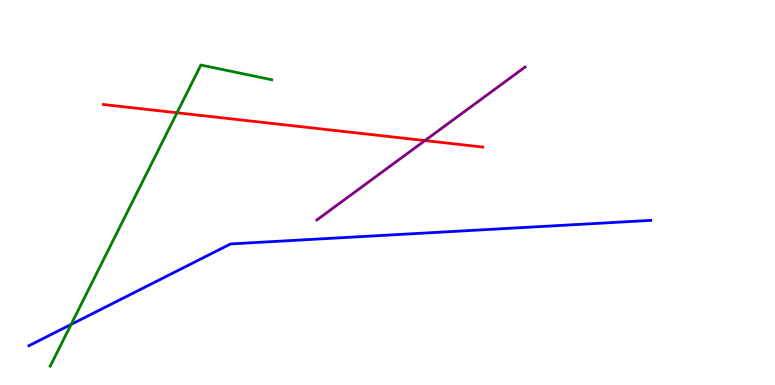[{'lines': ['blue', 'red'], 'intersections': []}, {'lines': ['green', 'red'], 'intersections': [{'x': 2.28, 'y': 7.07}]}, {'lines': ['purple', 'red'], 'intersections': [{'x': 5.48, 'y': 6.35}]}, {'lines': ['blue', 'green'], 'intersections': [{'x': 0.918, 'y': 1.57}]}, {'lines': ['blue', 'purple'], 'intersections': []}, {'lines': ['green', 'purple'], 'intersections': []}]